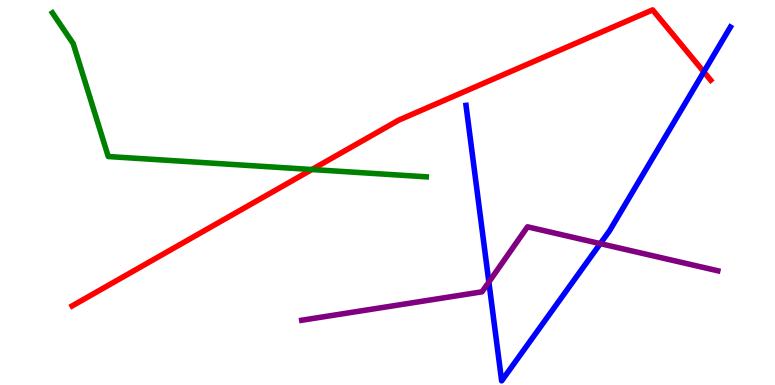[{'lines': ['blue', 'red'], 'intersections': [{'x': 9.08, 'y': 8.13}]}, {'lines': ['green', 'red'], 'intersections': [{'x': 4.02, 'y': 5.6}]}, {'lines': ['purple', 'red'], 'intersections': []}, {'lines': ['blue', 'green'], 'intersections': []}, {'lines': ['blue', 'purple'], 'intersections': [{'x': 6.31, 'y': 2.67}, {'x': 7.75, 'y': 3.67}]}, {'lines': ['green', 'purple'], 'intersections': []}]